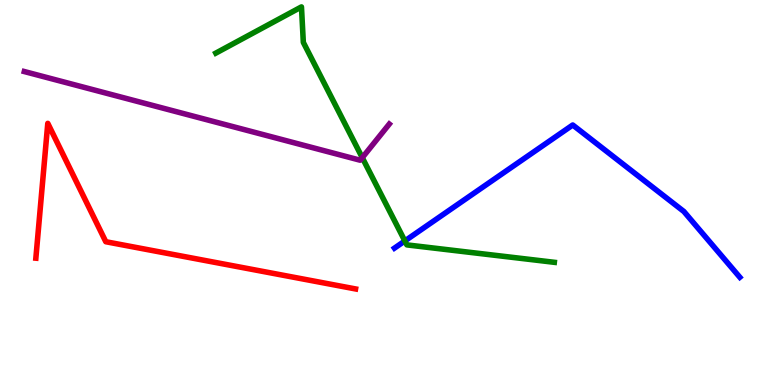[{'lines': ['blue', 'red'], 'intersections': []}, {'lines': ['green', 'red'], 'intersections': []}, {'lines': ['purple', 'red'], 'intersections': []}, {'lines': ['blue', 'green'], 'intersections': [{'x': 5.22, 'y': 3.74}]}, {'lines': ['blue', 'purple'], 'intersections': []}, {'lines': ['green', 'purple'], 'intersections': [{'x': 4.67, 'y': 5.9}]}]